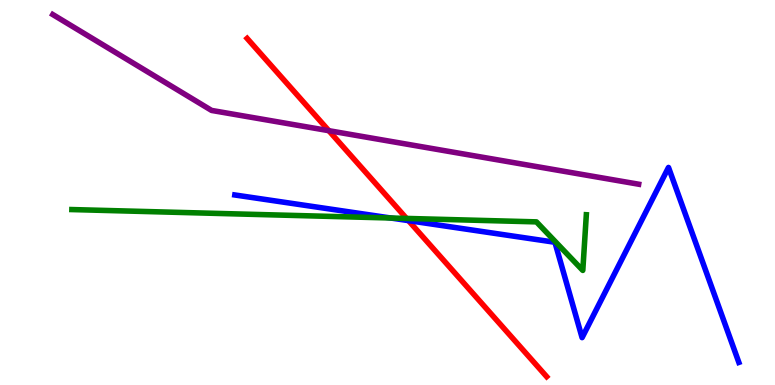[{'lines': ['blue', 'red'], 'intersections': [{'x': 5.27, 'y': 4.27}]}, {'lines': ['green', 'red'], 'intersections': [{'x': 5.25, 'y': 4.33}]}, {'lines': ['purple', 'red'], 'intersections': [{'x': 4.24, 'y': 6.61}]}, {'lines': ['blue', 'green'], 'intersections': [{'x': 5.04, 'y': 4.34}]}, {'lines': ['blue', 'purple'], 'intersections': []}, {'lines': ['green', 'purple'], 'intersections': []}]